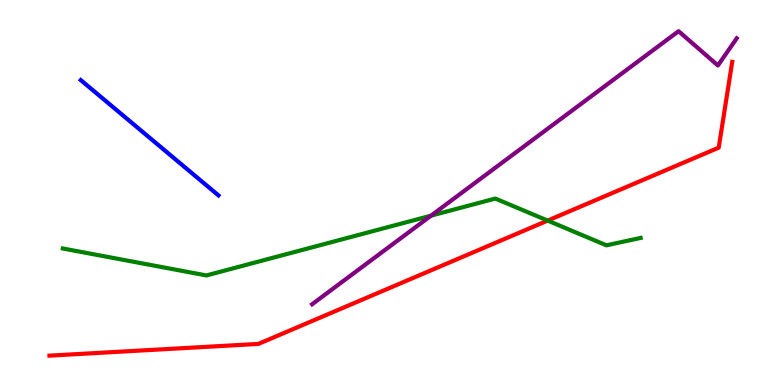[{'lines': ['blue', 'red'], 'intersections': []}, {'lines': ['green', 'red'], 'intersections': [{'x': 7.07, 'y': 4.27}]}, {'lines': ['purple', 'red'], 'intersections': []}, {'lines': ['blue', 'green'], 'intersections': []}, {'lines': ['blue', 'purple'], 'intersections': []}, {'lines': ['green', 'purple'], 'intersections': [{'x': 5.56, 'y': 4.4}]}]